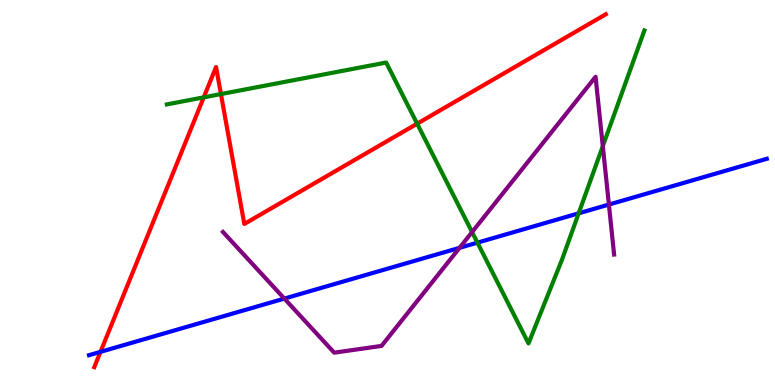[{'lines': ['blue', 'red'], 'intersections': [{'x': 1.3, 'y': 0.861}]}, {'lines': ['green', 'red'], 'intersections': [{'x': 2.63, 'y': 7.47}, {'x': 2.85, 'y': 7.56}, {'x': 5.38, 'y': 6.79}]}, {'lines': ['purple', 'red'], 'intersections': []}, {'lines': ['blue', 'green'], 'intersections': [{'x': 6.16, 'y': 3.7}, {'x': 7.47, 'y': 4.46}]}, {'lines': ['blue', 'purple'], 'intersections': [{'x': 3.67, 'y': 2.24}, {'x': 5.93, 'y': 3.56}, {'x': 7.86, 'y': 4.69}]}, {'lines': ['green', 'purple'], 'intersections': [{'x': 6.09, 'y': 3.97}, {'x': 7.78, 'y': 6.2}]}]